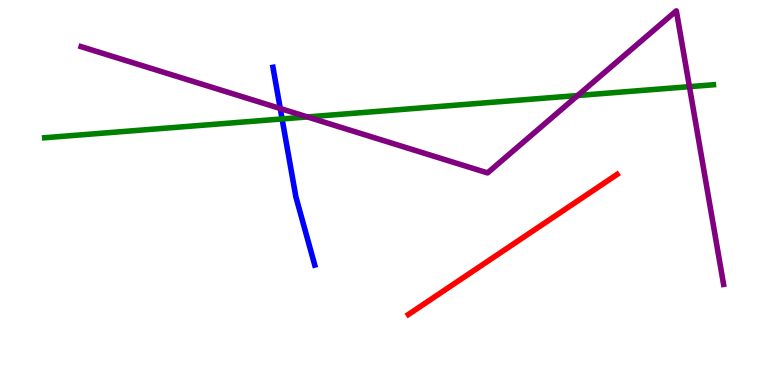[{'lines': ['blue', 'red'], 'intersections': []}, {'lines': ['green', 'red'], 'intersections': []}, {'lines': ['purple', 'red'], 'intersections': []}, {'lines': ['blue', 'green'], 'intersections': [{'x': 3.64, 'y': 6.91}]}, {'lines': ['blue', 'purple'], 'intersections': [{'x': 3.62, 'y': 7.18}]}, {'lines': ['green', 'purple'], 'intersections': [{'x': 3.97, 'y': 6.96}, {'x': 7.45, 'y': 7.52}, {'x': 8.9, 'y': 7.75}]}]